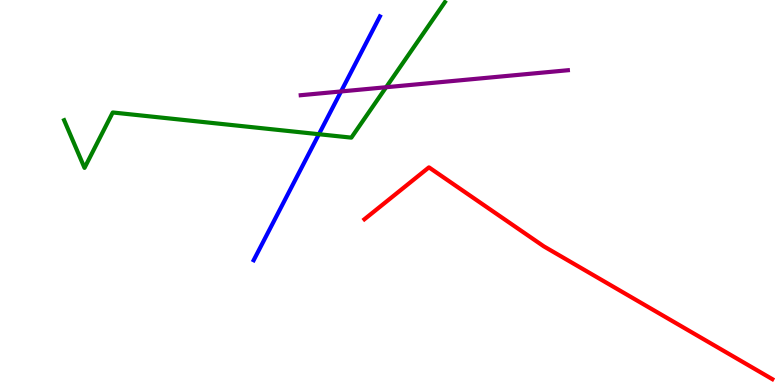[{'lines': ['blue', 'red'], 'intersections': []}, {'lines': ['green', 'red'], 'intersections': []}, {'lines': ['purple', 'red'], 'intersections': []}, {'lines': ['blue', 'green'], 'intersections': [{'x': 4.11, 'y': 6.51}]}, {'lines': ['blue', 'purple'], 'intersections': [{'x': 4.4, 'y': 7.62}]}, {'lines': ['green', 'purple'], 'intersections': [{'x': 4.98, 'y': 7.73}]}]